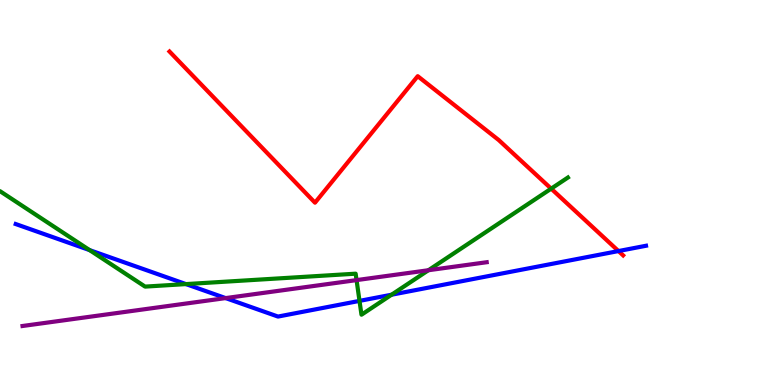[{'lines': ['blue', 'red'], 'intersections': [{'x': 7.98, 'y': 3.48}]}, {'lines': ['green', 'red'], 'intersections': [{'x': 7.11, 'y': 5.1}]}, {'lines': ['purple', 'red'], 'intersections': []}, {'lines': ['blue', 'green'], 'intersections': [{'x': 1.16, 'y': 3.5}, {'x': 2.4, 'y': 2.62}, {'x': 4.64, 'y': 2.18}, {'x': 5.05, 'y': 2.35}]}, {'lines': ['blue', 'purple'], 'intersections': [{'x': 2.91, 'y': 2.26}]}, {'lines': ['green', 'purple'], 'intersections': [{'x': 4.6, 'y': 2.72}, {'x': 5.53, 'y': 2.98}]}]